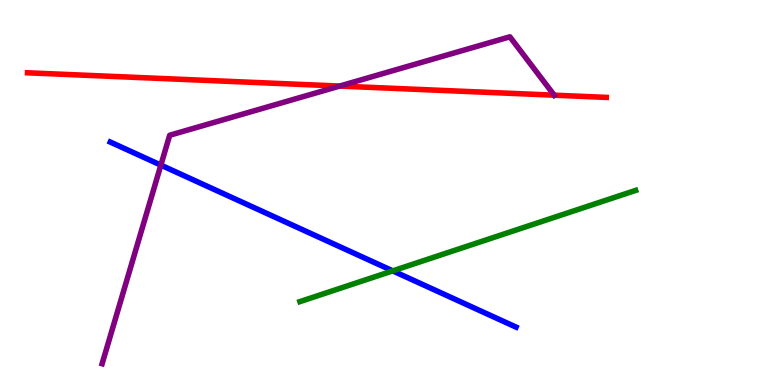[{'lines': ['blue', 'red'], 'intersections': []}, {'lines': ['green', 'red'], 'intersections': []}, {'lines': ['purple', 'red'], 'intersections': [{'x': 4.38, 'y': 7.76}, {'x': 7.15, 'y': 7.53}]}, {'lines': ['blue', 'green'], 'intersections': [{'x': 5.07, 'y': 2.96}]}, {'lines': ['blue', 'purple'], 'intersections': [{'x': 2.08, 'y': 5.71}]}, {'lines': ['green', 'purple'], 'intersections': []}]